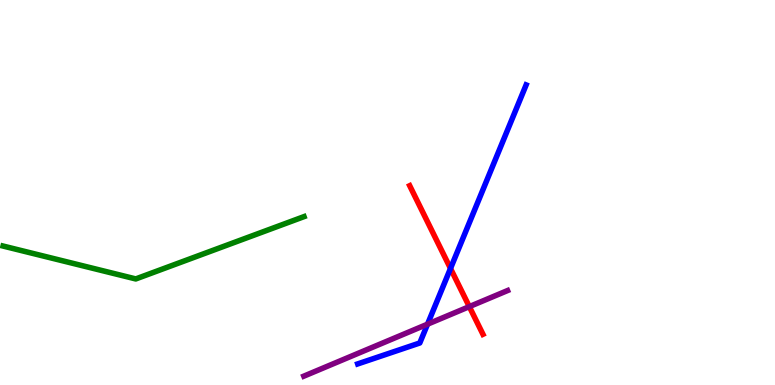[{'lines': ['blue', 'red'], 'intersections': [{'x': 5.81, 'y': 3.03}]}, {'lines': ['green', 'red'], 'intersections': []}, {'lines': ['purple', 'red'], 'intersections': [{'x': 6.06, 'y': 2.04}]}, {'lines': ['blue', 'green'], 'intersections': []}, {'lines': ['blue', 'purple'], 'intersections': [{'x': 5.52, 'y': 1.58}]}, {'lines': ['green', 'purple'], 'intersections': []}]